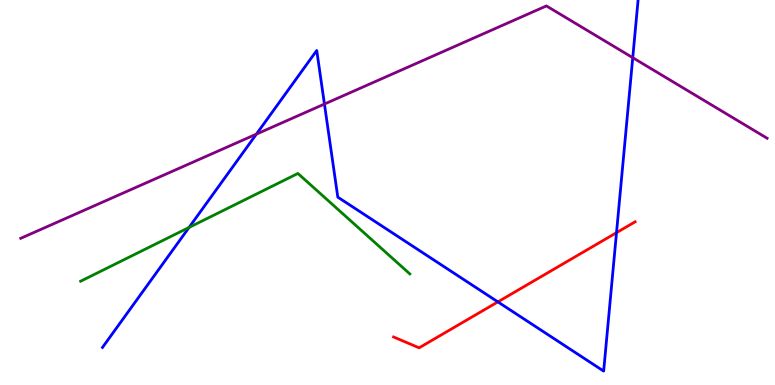[{'lines': ['blue', 'red'], 'intersections': [{'x': 6.42, 'y': 2.16}, {'x': 7.95, 'y': 3.96}]}, {'lines': ['green', 'red'], 'intersections': []}, {'lines': ['purple', 'red'], 'intersections': []}, {'lines': ['blue', 'green'], 'intersections': [{'x': 2.44, 'y': 4.09}]}, {'lines': ['blue', 'purple'], 'intersections': [{'x': 3.31, 'y': 6.52}, {'x': 4.19, 'y': 7.3}, {'x': 8.16, 'y': 8.5}]}, {'lines': ['green', 'purple'], 'intersections': []}]